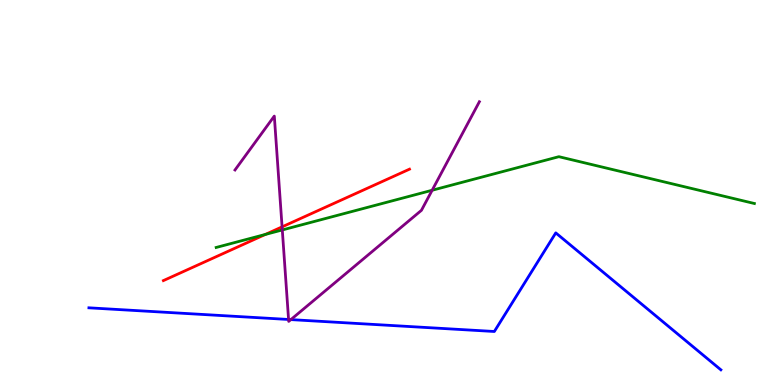[{'lines': ['blue', 'red'], 'intersections': []}, {'lines': ['green', 'red'], 'intersections': [{'x': 3.42, 'y': 3.91}]}, {'lines': ['purple', 'red'], 'intersections': [{'x': 3.64, 'y': 4.11}]}, {'lines': ['blue', 'green'], 'intersections': []}, {'lines': ['blue', 'purple'], 'intersections': [{'x': 3.72, 'y': 1.7}, {'x': 3.75, 'y': 1.7}]}, {'lines': ['green', 'purple'], 'intersections': [{'x': 3.64, 'y': 4.03}, {'x': 5.58, 'y': 5.06}]}]